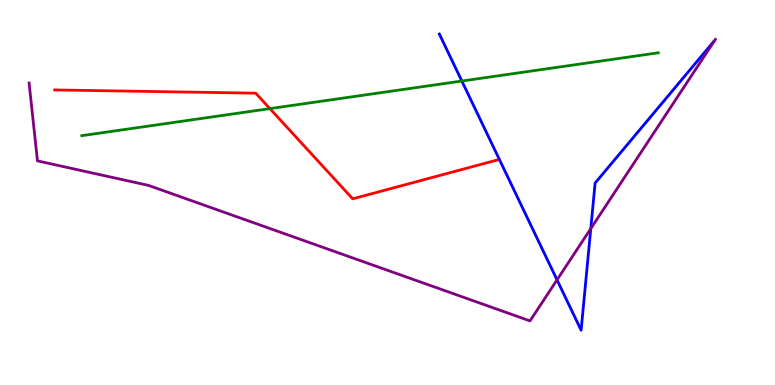[{'lines': ['blue', 'red'], 'intersections': []}, {'lines': ['green', 'red'], 'intersections': [{'x': 3.48, 'y': 7.18}]}, {'lines': ['purple', 'red'], 'intersections': []}, {'lines': ['blue', 'green'], 'intersections': [{'x': 5.96, 'y': 7.9}]}, {'lines': ['blue', 'purple'], 'intersections': [{'x': 7.19, 'y': 2.73}, {'x': 7.62, 'y': 4.06}]}, {'lines': ['green', 'purple'], 'intersections': []}]